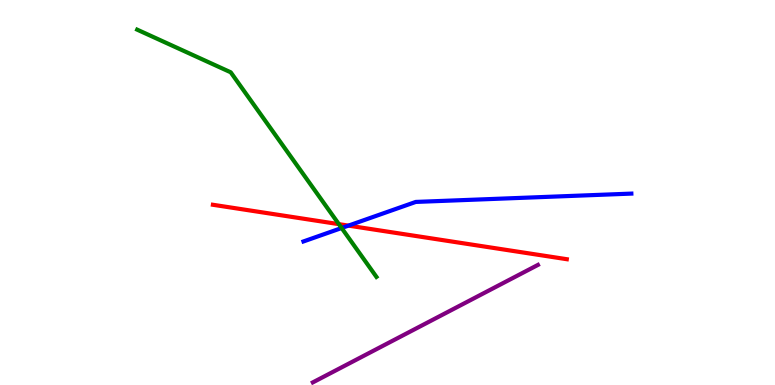[{'lines': ['blue', 'red'], 'intersections': [{'x': 4.5, 'y': 4.14}]}, {'lines': ['green', 'red'], 'intersections': [{'x': 4.37, 'y': 4.18}]}, {'lines': ['purple', 'red'], 'intersections': []}, {'lines': ['blue', 'green'], 'intersections': [{'x': 4.41, 'y': 4.08}]}, {'lines': ['blue', 'purple'], 'intersections': []}, {'lines': ['green', 'purple'], 'intersections': []}]